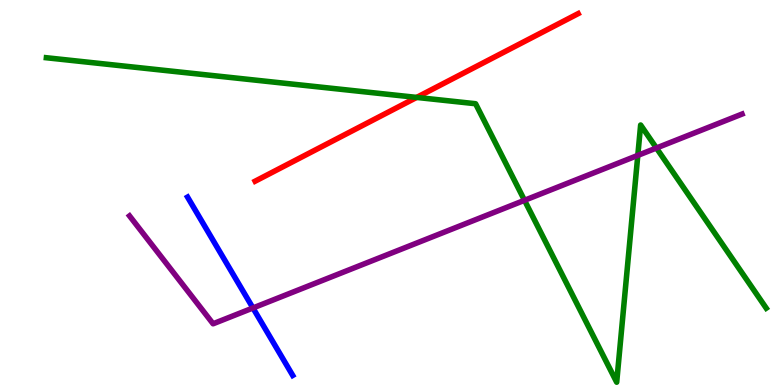[{'lines': ['blue', 'red'], 'intersections': []}, {'lines': ['green', 'red'], 'intersections': [{'x': 5.38, 'y': 7.47}]}, {'lines': ['purple', 'red'], 'intersections': []}, {'lines': ['blue', 'green'], 'intersections': []}, {'lines': ['blue', 'purple'], 'intersections': [{'x': 3.26, 'y': 2.0}]}, {'lines': ['green', 'purple'], 'intersections': [{'x': 6.77, 'y': 4.8}, {'x': 8.23, 'y': 5.96}, {'x': 8.47, 'y': 6.16}]}]